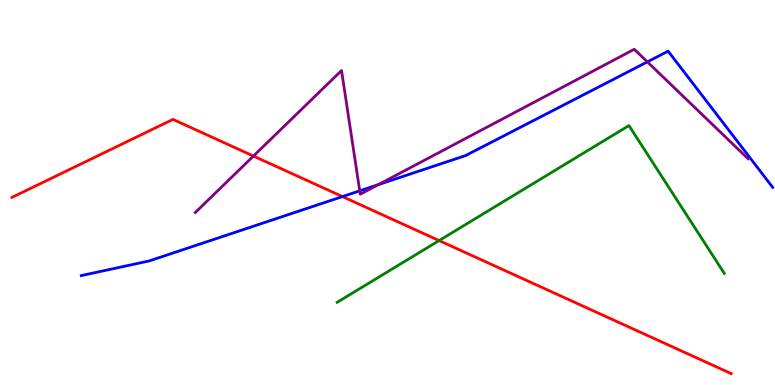[{'lines': ['blue', 'red'], 'intersections': [{'x': 4.42, 'y': 4.89}]}, {'lines': ['green', 'red'], 'intersections': [{'x': 5.67, 'y': 3.75}]}, {'lines': ['purple', 'red'], 'intersections': [{'x': 3.27, 'y': 5.95}]}, {'lines': ['blue', 'green'], 'intersections': []}, {'lines': ['blue', 'purple'], 'intersections': [{'x': 4.64, 'y': 5.04}, {'x': 4.88, 'y': 5.2}, {'x': 8.35, 'y': 8.39}]}, {'lines': ['green', 'purple'], 'intersections': []}]